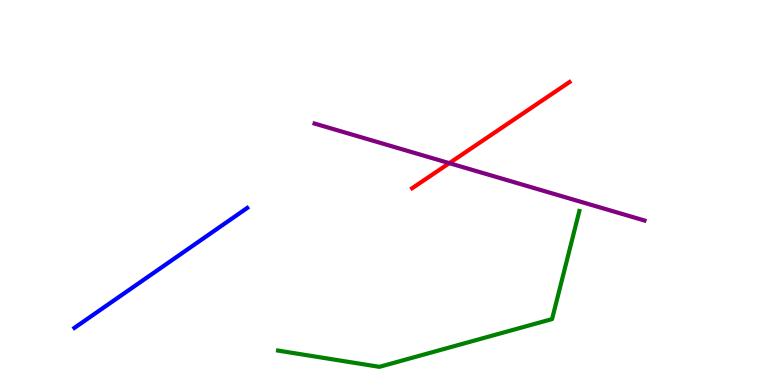[{'lines': ['blue', 'red'], 'intersections': []}, {'lines': ['green', 'red'], 'intersections': []}, {'lines': ['purple', 'red'], 'intersections': [{'x': 5.8, 'y': 5.76}]}, {'lines': ['blue', 'green'], 'intersections': []}, {'lines': ['blue', 'purple'], 'intersections': []}, {'lines': ['green', 'purple'], 'intersections': []}]